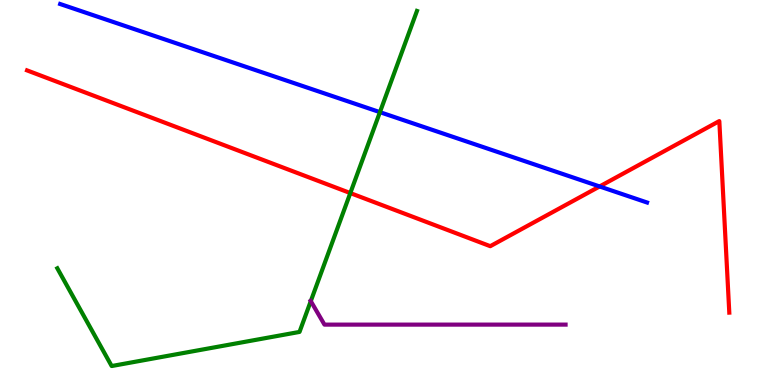[{'lines': ['blue', 'red'], 'intersections': [{'x': 7.74, 'y': 5.16}]}, {'lines': ['green', 'red'], 'intersections': [{'x': 4.52, 'y': 4.99}]}, {'lines': ['purple', 'red'], 'intersections': []}, {'lines': ['blue', 'green'], 'intersections': [{'x': 4.9, 'y': 7.09}]}, {'lines': ['blue', 'purple'], 'intersections': []}, {'lines': ['green', 'purple'], 'intersections': [{'x': 4.01, 'y': 2.18}]}]